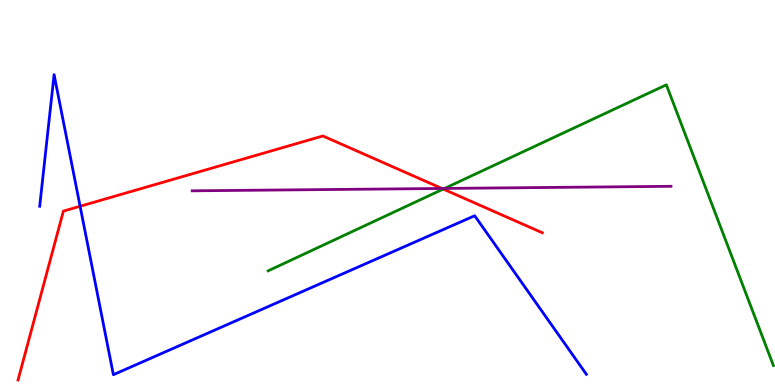[{'lines': ['blue', 'red'], 'intersections': [{'x': 1.03, 'y': 4.64}]}, {'lines': ['green', 'red'], 'intersections': [{'x': 5.72, 'y': 5.09}]}, {'lines': ['purple', 'red'], 'intersections': [{'x': 5.7, 'y': 5.1}]}, {'lines': ['blue', 'green'], 'intersections': []}, {'lines': ['blue', 'purple'], 'intersections': []}, {'lines': ['green', 'purple'], 'intersections': [{'x': 5.74, 'y': 5.11}]}]